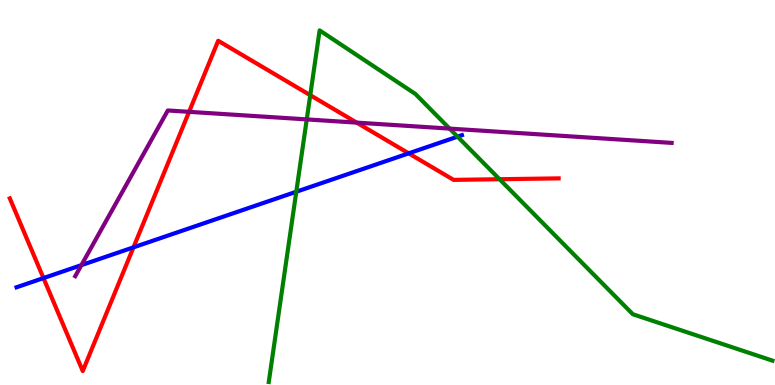[{'lines': ['blue', 'red'], 'intersections': [{'x': 0.561, 'y': 2.78}, {'x': 1.72, 'y': 3.58}, {'x': 5.27, 'y': 6.02}]}, {'lines': ['green', 'red'], 'intersections': [{'x': 4.0, 'y': 7.53}, {'x': 6.45, 'y': 5.34}]}, {'lines': ['purple', 'red'], 'intersections': [{'x': 2.44, 'y': 7.1}, {'x': 4.6, 'y': 6.82}]}, {'lines': ['blue', 'green'], 'intersections': [{'x': 3.82, 'y': 5.02}, {'x': 5.9, 'y': 6.45}]}, {'lines': ['blue', 'purple'], 'intersections': [{'x': 1.05, 'y': 3.11}]}, {'lines': ['green', 'purple'], 'intersections': [{'x': 3.96, 'y': 6.9}, {'x': 5.8, 'y': 6.66}]}]